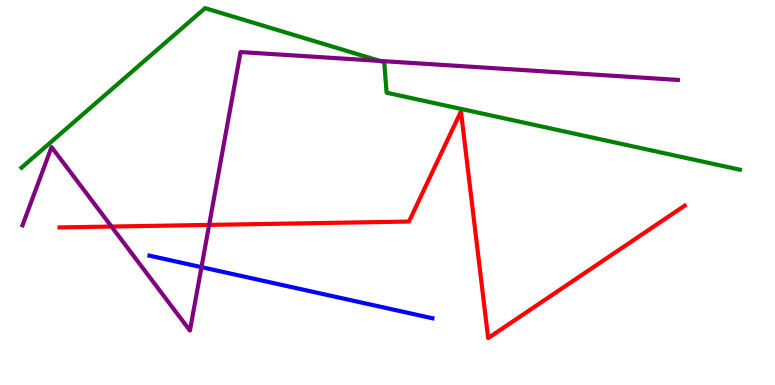[{'lines': ['blue', 'red'], 'intersections': []}, {'lines': ['green', 'red'], 'intersections': []}, {'lines': ['purple', 'red'], 'intersections': [{'x': 1.44, 'y': 4.12}, {'x': 2.7, 'y': 4.16}]}, {'lines': ['blue', 'green'], 'intersections': []}, {'lines': ['blue', 'purple'], 'intersections': [{'x': 2.6, 'y': 3.06}]}, {'lines': ['green', 'purple'], 'intersections': [{'x': 4.9, 'y': 8.42}]}]